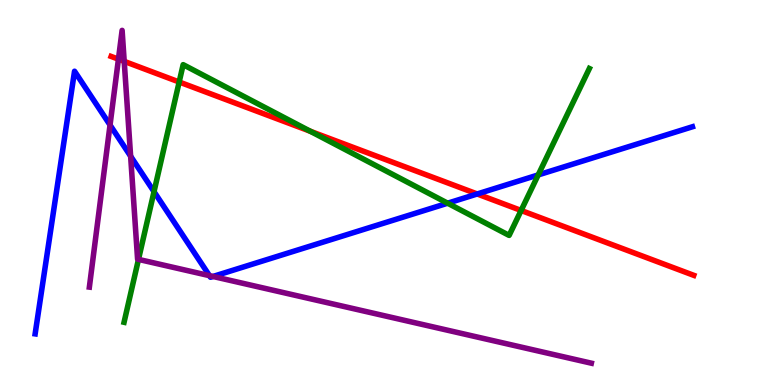[{'lines': ['blue', 'red'], 'intersections': [{'x': 6.16, 'y': 4.96}]}, {'lines': ['green', 'red'], 'intersections': [{'x': 2.31, 'y': 7.87}, {'x': 4.0, 'y': 6.59}, {'x': 6.72, 'y': 4.53}]}, {'lines': ['purple', 'red'], 'intersections': [{'x': 1.53, 'y': 8.46}, {'x': 1.6, 'y': 8.41}]}, {'lines': ['blue', 'green'], 'intersections': [{'x': 1.99, 'y': 5.02}, {'x': 5.78, 'y': 4.72}, {'x': 6.94, 'y': 5.46}]}, {'lines': ['blue', 'purple'], 'intersections': [{'x': 1.42, 'y': 6.75}, {'x': 1.69, 'y': 5.94}, {'x': 2.7, 'y': 2.84}, {'x': 2.75, 'y': 2.82}]}, {'lines': ['green', 'purple'], 'intersections': [{'x': 1.79, 'y': 3.26}]}]